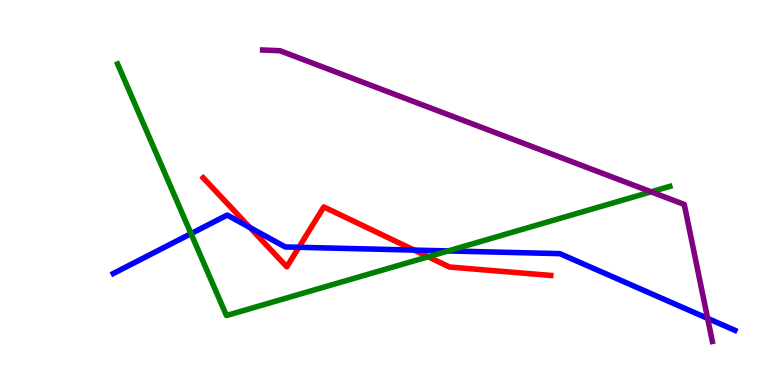[{'lines': ['blue', 'red'], 'intersections': [{'x': 3.22, 'y': 4.09}, {'x': 3.86, 'y': 3.58}, {'x': 5.34, 'y': 3.5}]}, {'lines': ['green', 'red'], 'intersections': [{'x': 5.52, 'y': 3.33}]}, {'lines': ['purple', 'red'], 'intersections': []}, {'lines': ['blue', 'green'], 'intersections': [{'x': 2.46, 'y': 3.93}, {'x': 5.78, 'y': 3.48}]}, {'lines': ['blue', 'purple'], 'intersections': [{'x': 9.13, 'y': 1.73}]}, {'lines': ['green', 'purple'], 'intersections': [{'x': 8.4, 'y': 5.02}]}]